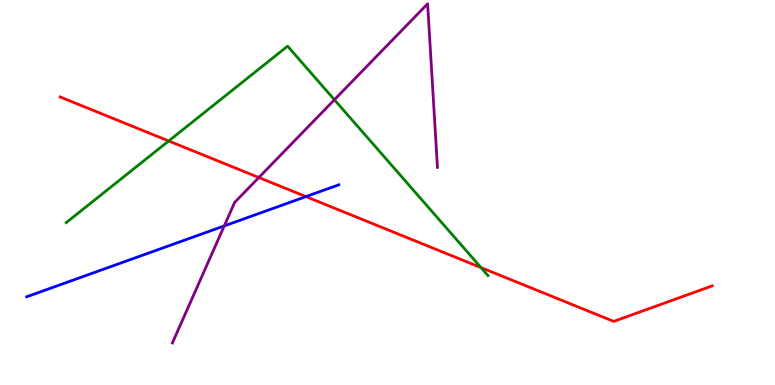[{'lines': ['blue', 'red'], 'intersections': [{'x': 3.95, 'y': 4.89}]}, {'lines': ['green', 'red'], 'intersections': [{'x': 2.18, 'y': 6.34}, {'x': 6.21, 'y': 3.05}]}, {'lines': ['purple', 'red'], 'intersections': [{'x': 3.34, 'y': 5.39}]}, {'lines': ['blue', 'green'], 'intersections': []}, {'lines': ['blue', 'purple'], 'intersections': [{'x': 2.89, 'y': 4.13}]}, {'lines': ['green', 'purple'], 'intersections': [{'x': 4.31, 'y': 7.41}]}]